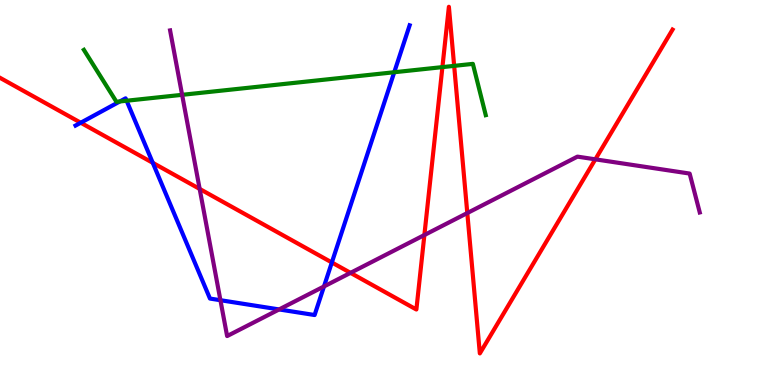[{'lines': ['blue', 'red'], 'intersections': [{'x': 1.04, 'y': 6.81}, {'x': 1.97, 'y': 5.77}, {'x': 4.28, 'y': 3.18}]}, {'lines': ['green', 'red'], 'intersections': [{'x': 5.71, 'y': 8.26}, {'x': 5.86, 'y': 8.29}]}, {'lines': ['purple', 'red'], 'intersections': [{'x': 2.58, 'y': 5.09}, {'x': 4.52, 'y': 2.91}, {'x': 5.48, 'y': 3.9}, {'x': 6.03, 'y': 4.47}, {'x': 7.68, 'y': 5.86}]}, {'lines': ['blue', 'green'], 'intersections': [{'x': 1.55, 'y': 7.36}, {'x': 1.63, 'y': 7.38}, {'x': 5.09, 'y': 8.12}]}, {'lines': ['blue', 'purple'], 'intersections': [{'x': 2.84, 'y': 2.2}, {'x': 3.6, 'y': 1.96}, {'x': 4.18, 'y': 2.56}]}, {'lines': ['green', 'purple'], 'intersections': [{'x': 2.35, 'y': 7.54}]}]